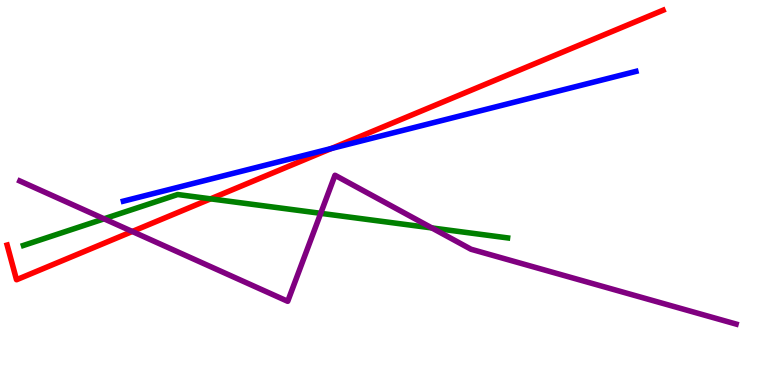[{'lines': ['blue', 'red'], 'intersections': [{'x': 4.28, 'y': 6.14}]}, {'lines': ['green', 'red'], 'intersections': [{'x': 2.72, 'y': 4.84}]}, {'lines': ['purple', 'red'], 'intersections': [{'x': 1.71, 'y': 3.99}]}, {'lines': ['blue', 'green'], 'intersections': []}, {'lines': ['blue', 'purple'], 'intersections': []}, {'lines': ['green', 'purple'], 'intersections': [{'x': 1.34, 'y': 4.32}, {'x': 4.14, 'y': 4.46}, {'x': 5.57, 'y': 4.08}]}]